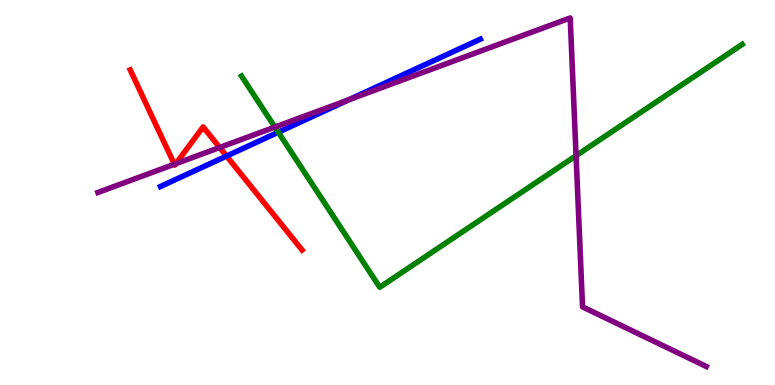[{'lines': ['blue', 'red'], 'intersections': [{'x': 2.92, 'y': 5.95}]}, {'lines': ['green', 'red'], 'intersections': []}, {'lines': ['purple', 'red'], 'intersections': [{'x': 2.25, 'y': 5.73}, {'x': 2.27, 'y': 5.75}, {'x': 2.83, 'y': 6.17}]}, {'lines': ['blue', 'green'], 'intersections': [{'x': 3.59, 'y': 6.57}]}, {'lines': ['blue', 'purple'], 'intersections': [{'x': 4.5, 'y': 7.41}]}, {'lines': ['green', 'purple'], 'intersections': [{'x': 3.55, 'y': 6.7}, {'x': 7.43, 'y': 5.96}]}]